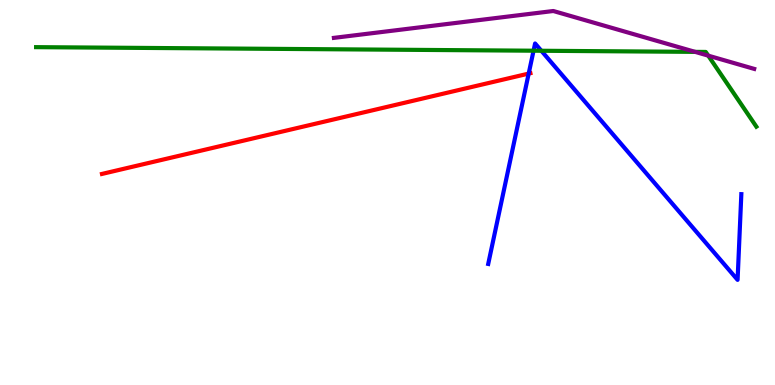[{'lines': ['blue', 'red'], 'intersections': [{'x': 6.82, 'y': 8.09}]}, {'lines': ['green', 'red'], 'intersections': []}, {'lines': ['purple', 'red'], 'intersections': []}, {'lines': ['blue', 'green'], 'intersections': [{'x': 6.88, 'y': 8.68}, {'x': 6.98, 'y': 8.68}]}, {'lines': ['blue', 'purple'], 'intersections': []}, {'lines': ['green', 'purple'], 'intersections': [{'x': 8.97, 'y': 8.65}, {'x': 9.14, 'y': 8.55}]}]